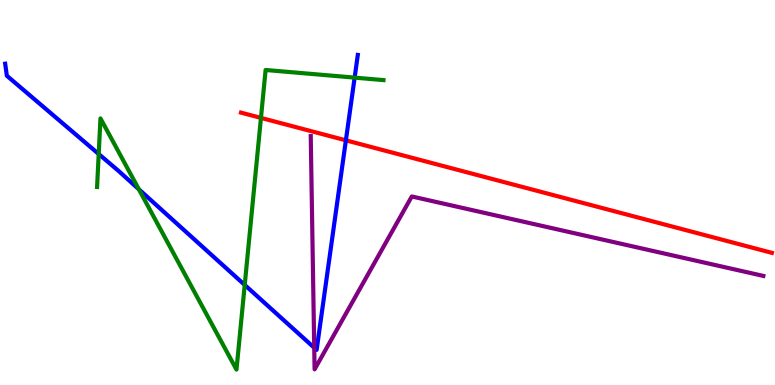[{'lines': ['blue', 'red'], 'intersections': [{'x': 4.46, 'y': 6.36}]}, {'lines': ['green', 'red'], 'intersections': [{'x': 3.37, 'y': 6.94}]}, {'lines': ['purple', 'red'], 'intersections': []}, {'lines': ['blue', 'green'], 'intersections': [{'x': 1.27, 'y': 6.0}, {'x': 1.79, 'y': 5.08}, {'x': 3.16, 'y': 2.6}, {'x': 4.58, 'y': 7.98}]}, {'lines': ['blue', 'purple'], 'intersections': [{'x': 4.05, 'y': 0.968}]}, {'lines': ['green', 'purple'], 'intersections': []}]